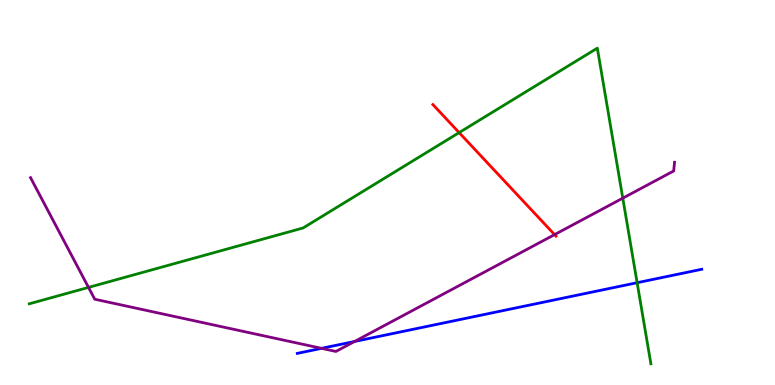[{'lines': ['blue', 'red'], 'intersections': []}, {'lines': ['green', 'red'], 'intersections': [{'x': 5.92, 'y': 6.56}]}, {'lines': ['purple', 'red'], 'intersections': [{'x': 7.16, 'y': 3.91}]}, {'lines': ['blue', 'green'], 'intersections': [{'x': 8.22, 'y': 2.66}]}, {'lines': ['blue', 'purple'], 'intersections': [{'x': 4.15, 'y': 0.952}, {'x': 4.58, 'y': 1.13}]}, {'lines': ['green', 'purple'], 'intersections': [{'x': 1.14, 'y': 2.53}, {'x': 8.04, 'y': 4.85}]}]